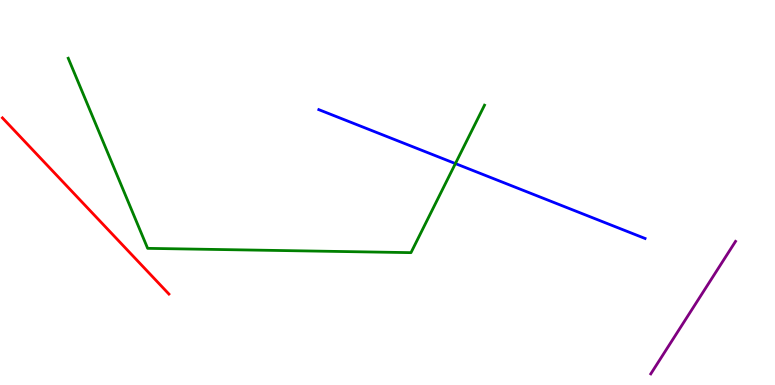[{'lines': ['blue', 'red'], 'intersections': []}, {'lines': ['green', 'red'], 'intersections': []}, {'lines': ['purple', 'red'], 'intersections': []}, {'lines': ['blue', 'green'], 'intersections': [{'x': 5.88, 'y': 5.75}]}, {'lines': ['blue', 'purple'], 'intersections': []}, {'lines': ['green', 'purple'], 'intersections': []}]